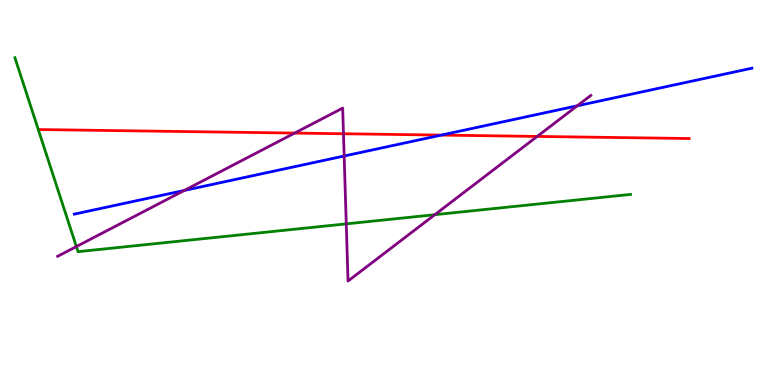[{'lines': ['blue', 'red'], 'intersections': [{'x': 5.69, 'y': 6.49}]}, {'lines': ['green', 'red'], 'intersections': []}, {'lines': ['purple', 'red'], 'intersections': [{'x': 3.8, 'y': 6.54}, {'x': 4.43, 'y': 6.53}, {'x': 6.93, 'y': 6.46}]}, {'lines': ['blue', 'green'], 'intersections': []}, {'lines': ['blue', 'purple'], 'intersections': [{'x': 2.38, 'y': 5.05}, {'x': 4.44, 'y': 5.95}, {'x': 7.45, 'y': 7.25}]}, {'lines': ['green', 'purple'], 'intersections': [{'x': 0.985, 'y': 3.6}, {'x': 4.47, 'y': 4.19}, {'x': 5.61, 'y': 4.42}]}]